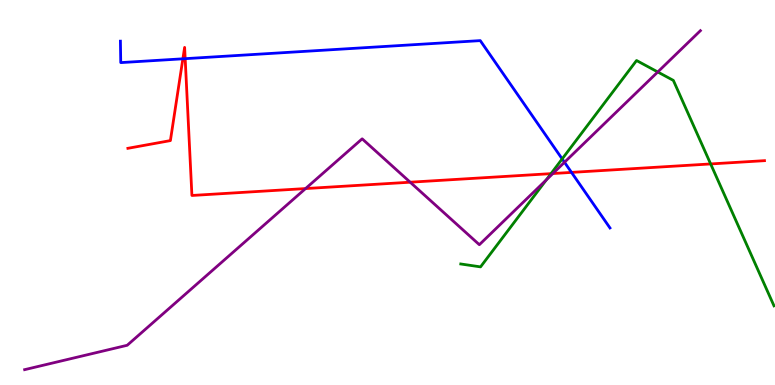[{'lines': ['blue', 'red'], 'intersections': [{'x': 2.36, 'y': 8.47}, {'x': 2.39, 'y': 8.48}, {'x': 7.37, 'y': 5.52}]}, {'lines': ['green', 'red'], 'intersections': [{'x': 7.11, 'y': 5.49}, {'x': 9.17, 'y': 5.74}]}, {'lines': ['purple', 'red'], 'intersections': [{'x': 3.94, 'y': 5.1}, {'x': 5.29, 'y': 5.27}, {'x': 7.13, 'y': 5.49}]}, {'lines': ['blue', 'green'], 'intersections': [{'x': 7.25, 'y': 5.87}]}, {'lines': ['blue', 'purple'], 'intersections': [{'x': 7.28, 'y': 5.79}]}, {'lines': ['green', 'purple'], 'intersections': [{'x': 7.05, 'y': 5.33}, {'x': 8.49, 'y': 8.13}]}]